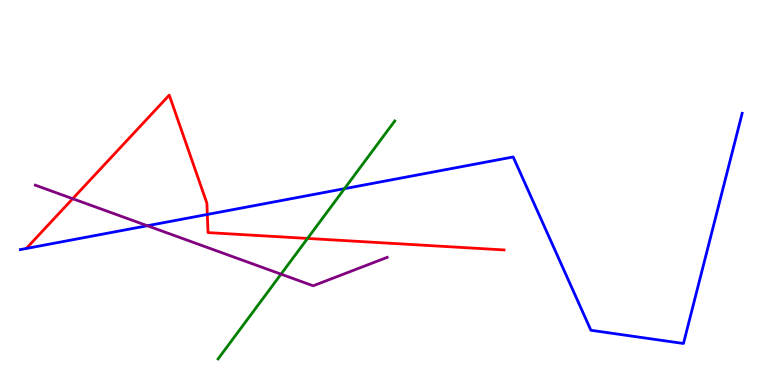[{'lines': ['blue', 'red'], 'intersections': [{'x': 2.68, 'y': 4.43}]}, {'lines': ['green', 'red'], 'intersections': [{'x': 3.97, 'y': 3.81}]}, {'lines': ['purple', 'red'], 'intersections': [{'x': 0.938, 'y': 4.84}]}, {'lines': ['blue', 'green'], 'intersections': [{'x': 4.44, 'y': 5.1}]}, {'lines': ['blue', 'purple'], 'intersections': [{'x': 1.9, 'y': 4.14}]}, {'lines': ['green', 'purple'], 'intersections': [{'x': 3.63, 'y': 2.88}]}]